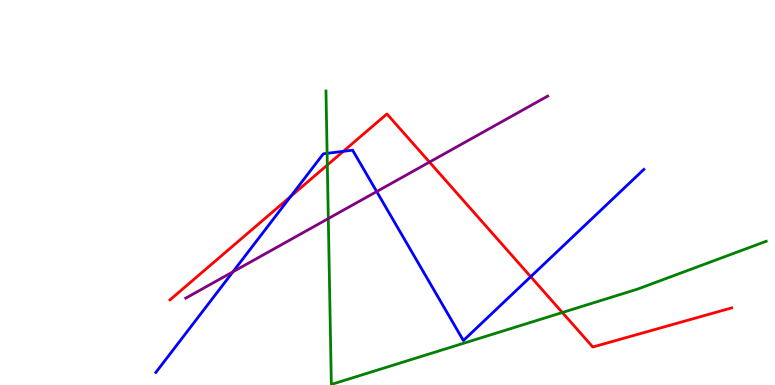[{'lines': ['blue', 'red'], 'intersections': [{'x': 3.75, 'y': 4.9}, {'x': 4.43, 'y': 6.07}, {'x': 6.85, 'y': 2.81}]}, {'lines': ['green', 'red'], 'intersections': [{'x': 4.22, 'y': 5.71}, {'x': 7.26, 'y': 1.88}]}, {'lines': ['purple', 'red'], 'intersections': [{'x': 5.54, 'y': 5.79}]}, {'lines': ['blue', 'green'], 'intersections': [{'x': 4.22, 'y': 6.02}]}, {'lines': ['blue', 'purple'], 'intersections': [{'x': 3.01, 'y': 2.94}, {'x': 4.86, 'y': 5.02}]}, {'lines': ['green', 'purple'], 'intersections': [{'x': 4.24, 'y': 4.32}]}]